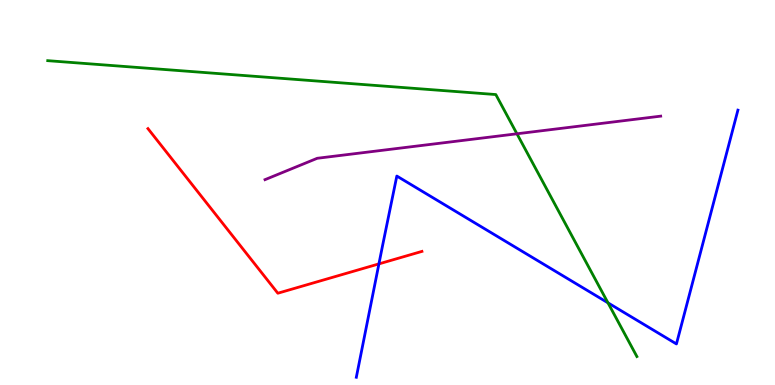[{'lines': ['blue', 'red'], 'intersections': [{'x': 4.89, 'y': 3.15}]}, {'lines': ['green', 'red'], 'intersections': []}, {'lines': ['purple', 'red'], 'intersections': []}, {'lines': ['blue', 'green'], 'intersections': [{'x': 7.84, 'y': 2.13}]}, {'lines': ['blue', 'purple'], 'intersections': []}, {'lines': ['green', 'purple'], 'intersections': [{'x': 6.67, 'y': 6.53}]}]